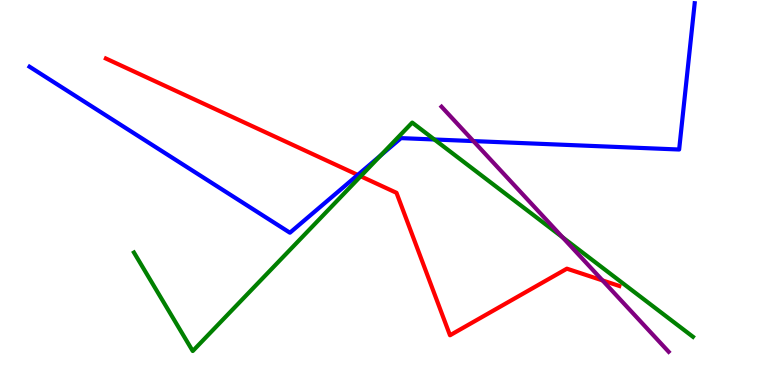[{'lines': ['blue', 'red'], 'intersections': [{'x': 4.62, 'y': 5.46}]}, {'lines': ['green', 'red'], 'intersections': [{'x': 4.65, 'y': 5.42}]}, {'lines': ['purple', 'red'], 'intersections': [{'x': 7.77, 'y': 2.72}]}, {'lines': ['blue', 'green'], 'intersections': [{'x': 4.91, 'y': 5.96}, {'x': 5.6, 'y': 6.38}]}, {'lines': ['blue', 'purple'], 'intersections': [{'x': 6.11, 'y': 6.34}]}, {'lines': ['green', 'purple'], 'intersections': [{'x': 7.26, 'y': 3.84}]}]